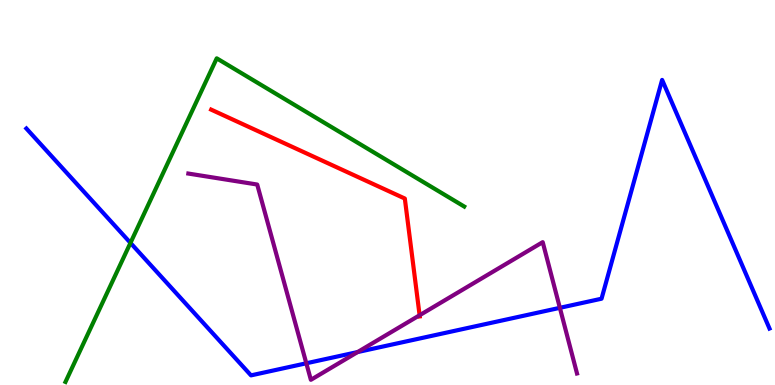[{'lines': ['blue', 'red'], 'intersections': []}, {'lines': ['green', 'red'], 'intersections': []}, {'lines': ['purple', 'red'], 'intersections': [{'x': 5.41, 'y': 1.81}]}, {'lines': ['blue', 'green'], 'intersections': [{'x': 1.68, 'y': 3.69}]}, {'lines': ['blue', 'purple'], 'intersections': [{'x': 3.95, 'y': 0.564}, {'x': 4.61, 'y': 0.856}, {'x': 7.22, 'y': 2.0}]}, {'lines': ['green', 'purple'], 'intersections': []}]